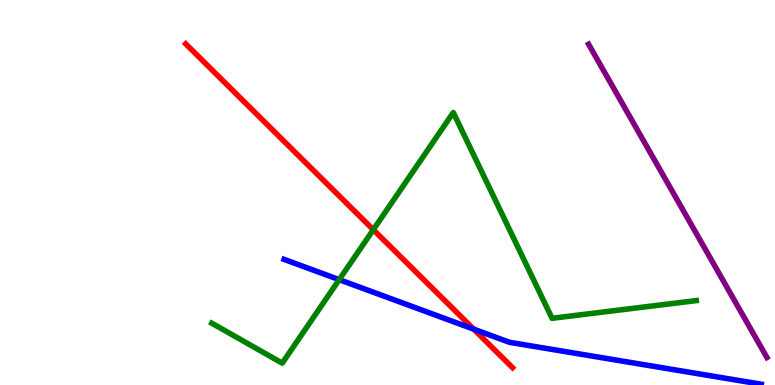[{'lines': ['blue', 'red'], 'intersections': [{'x': 6.11, 'y': 1.45}]}, {'lines': ['green', 'red'], 'intersections': [{'x': 4.82, 'y': 4.03}]}, {'lines': ['purple', 'red'], 'intersections': []}, {'lines': ['blue', 'green'], 'intersections': [{'x': 4.38, 'y': 2.74}]}, {'lines': ['blue', 'purple'], 'intersections': []}, {'lines': ['green', 'purple'], 'intersections': []}]